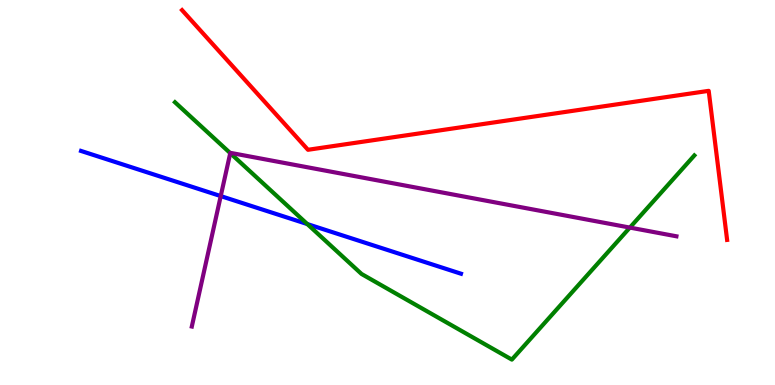[{'lines': ['blue', 'red'], 'intersections': []}, {'lines': ['green', 'red'], 'intersections': []}, {'lines': ['purple', 'red'], 'intersections': []}, {'lines': ['blue', 'green'], 'intersections': [{'x': 3.97, 'y': 4.18}]}, {'lines': ['blue', 'purple'], 'intersections': [{'x': 2.85, 'y': 4.91}]}, {'lines': ['green', 'purple'], 'intersections': [{'x': 2.97, 'y': 6.02}, {'x': 8.13, 'y': 4.09}]}]